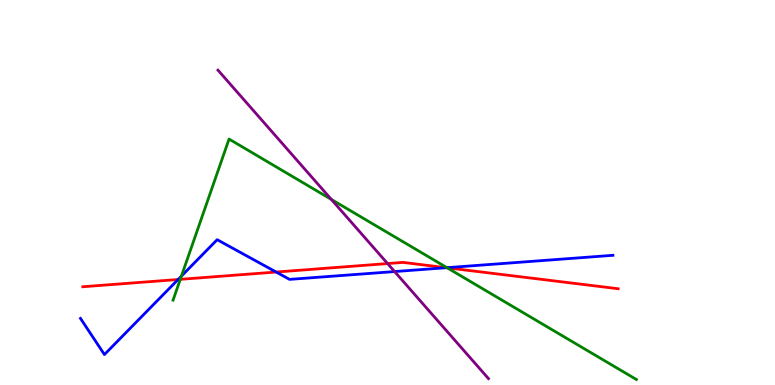[{'lines': ['blue', 'red'], 'intersections': [{'x': 2.3, 'y': 2.74}, {'x': 3.56, 'y': 2.93}, {'x': 5.76, 'y': 3.05}]}, {'lines': ['green', 'red'], 'intersections': [{'x': 2.33, 'y': 2.74}, {'x': 5.77, 'y': 3.04}]}, {'lines': ['purple', 'red'], 'intersections': [{'x': 5.0, 'y': 3.15}]}, {'lines': ['blue', 'green'], 'intersections': [{'x': 2.34, 'y': 2.83}, {'x': 5.77, 'y': 3.05}]}, {'lines': ['blue', 'purple'], 'intersections': [{'x': 5.09, 'y': 2.95}]}, {'lines': ['green', 'purple'], 'intersections': [{'x': 4.28, 'y': 4.82}]}]